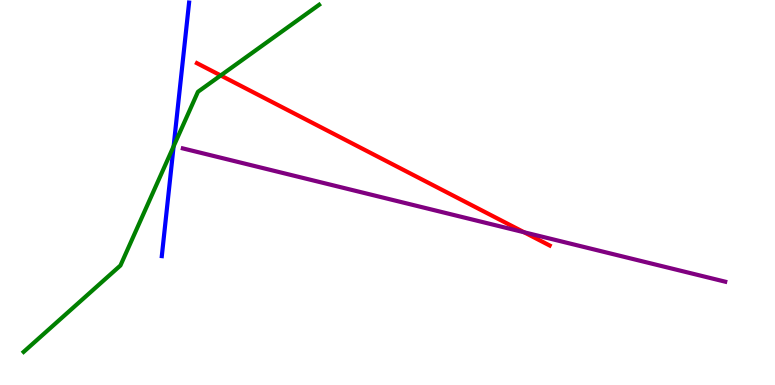[{'lines': ['blue', 'red'], 'intersections': []}, {'lines': ['green', 'red'], 'intersections': [{'x': 2.85, 'y': 8.04}]}, {'lines': ['purple', 'red'], 'intersections': [{'x': 6.76, 'y': 3.97}]}, {'lines': ['blue', 'green'], 'intersections': [{'x': 2.24, 'y': 6.2}]}, {'lines': ['blue', 'purple'], 'intersections': []}, {'lines': ['green', 'purple'], 'intersections': []}]